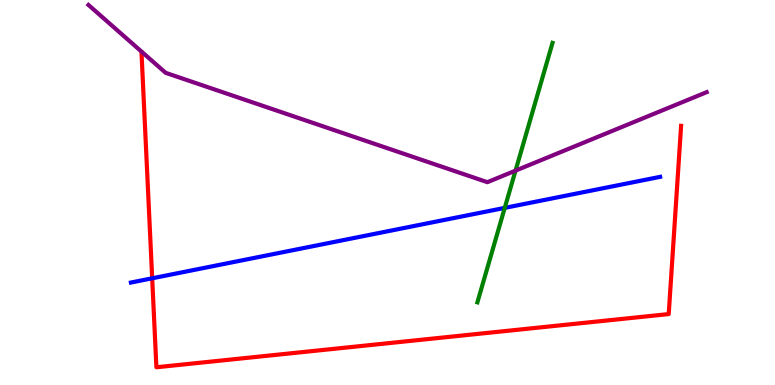[{'lines': ['blue', 'red'], 'intersections': [{'x': 1.96, 'y': 2.77}]}, {'lines': ['green', 'red'], 'intersections': []}, {'lines': ['purple', 'red'], 'intersections': []}, {'lines': ['blue', 'green'], 'intersections': [{'x': 6.51, 'y': 4.6}]}, {'lines': ['blue', 'purple'], 'intersections': []}, {'lines': ['green', 'purple'], 'intersections': [{'x': 6.65, 'y': 5.57}]}]